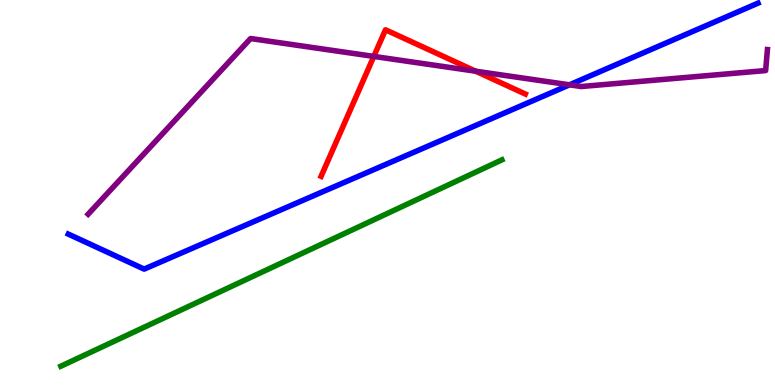[{'lines': ['blue', 'red'], 'intersections': []}, {'lines': ['green', 'red'], 'intersections': []}, {'lines': ['purple', 'red'], 'intersections': [{'x': 4.82, 'y': 8.53}, {'x': 6.14, 'y': 8.15}]}, {'lines': ['blue', 'green'], 'intersections': []}, {'lines': ['blue', 'purple'], 'intersections': [{'x': 7.35, 'y': 7.8}]}, {'lines': ['green', 'purple'], 'intersections': []}]